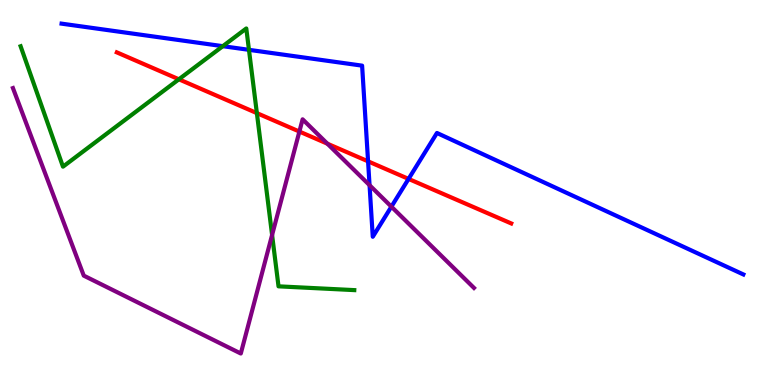[{'lines': ['blue', 'red'], 'intersections': [{'x': 4.75, 'y': 5.81}, {'x': 5.27, 'y': 5.35}]}, {'lines': ['green', 'red'], 'intersections': [{'x': 2.31, 'y': 7.94}, {'x': 3.31, 'y': 7.06}]}, {'lines': ['purple', 'red'], 'intersections': [{'x': 3.86, 'y': 6.58}, {'x': 4.22, 'y': 6.27}]}, {'lines': ['blue', 'green'], 'intersections': [{'x': 2.87, 'y': 8.8}, {'x': 3.21, 'y': 8.71}]}, {'lines': ['blue', 'purple'], 'intersections': [{'x': 4.77, 'y': 5.19}, {'x': 5.05, 'y': 4.63}]}, {'lines': ['green', 'purple'], 'intersections': [{'x': 3.51, 'y': 3.9}]}]